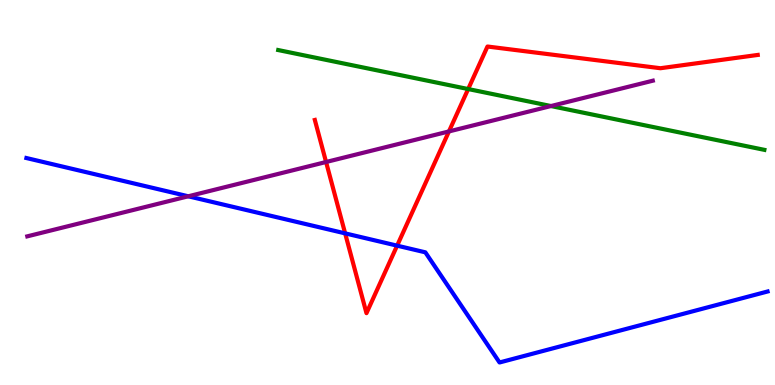[{'lines': ['blue', 'red'], 'intersections': [{'x': 4.45, 'y': 3.94}, {'x': 5.12, 'y': 3.62}]}, {'lines': ['green', 'red'], 'intersections': [{'x': 6.04, 'y': 7.69}]}, {'lines': ['purple', 'red'], 'intersections': [{'x': 4.21, 'y': 5.79}, {'x': 5.79, 'y': 6.59}]}, {'lines': ['blue', 'green'], 'intersections': []}, {'lines': ['blue', 'purple'], 'intersections': [{'x': 2.43, 'y': 4.9}]}, {'lines': ['green', 'purple'], 'intersections': [{'x': 7.11, 'y': 7.25}]}]